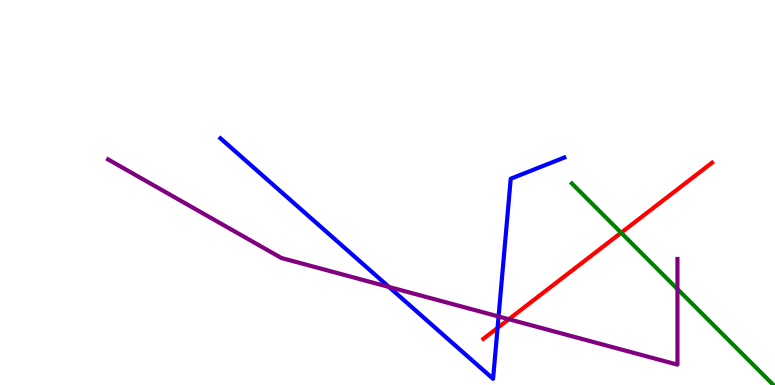[{'lines': ['blue', 'red'], 'intersections': [{'x': 6.42, 'y': 1.48}]}, {'lines': ['green', 'red'], 'intersections': [{'x': 8.01, 'y': 3.95}]}, {'lines': ['purple', 'red'], 'intersections': [{'x': 6.57, 'y': 1.71}]}, {'lines': ['blue', 'green'], 'intersections': []}, {'lines': ['blue', 'purple'], 'intersections': [{'x': 5.02, 'y': 2.55}, {'x': 6.43, 'y': 1.78}]}, {'lines': ['green', 'purple'], 'intersections': [{'x': 8.74, 'y': 2.49}]}]